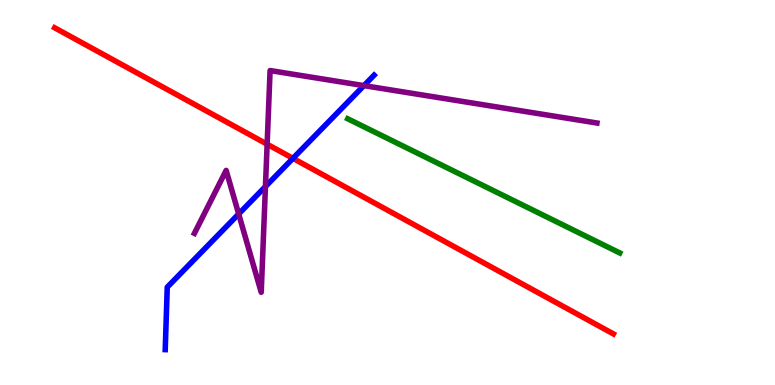[{'lines': ['blue', 'red'], 'intersections': [{'x': 3.78, 'y': 5.89}]}, {'lines': ['green', 'red'], 'intersections': []}, {'lines': ['purple', 'red'], 'intersections': [{'x': 3.45, 'y': 6.25}]}, {'lines': ['blue', 'green'], 'intersections': []}, {'lines': ['blue', 'purple'], 'intersections': [{'x': 3.08, 'y': 4.44}, {'x': 3.43, 'y': 5.15}, {'x': 4.7, 'y': 7.78}]}, {'lines': ['green', 'purple'], 'intersections': []}]